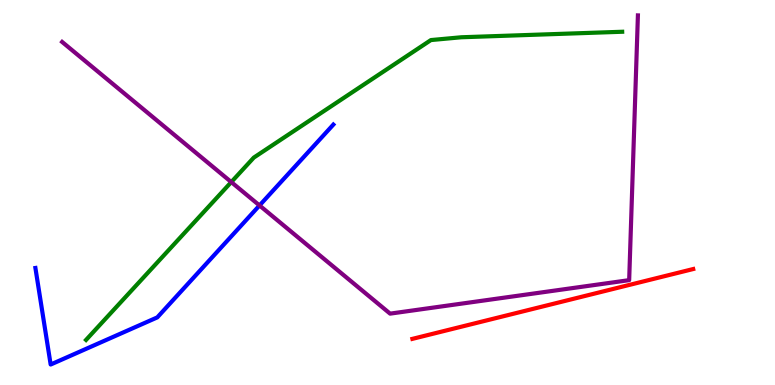[{'lines': ['blue', 'red'], 'intersections': []}, {'lines': ['green', 'red'], 'intersections': []}, {'lines': ['purple', 'red'], 'intersections': []}, {'lines': ['blue', 'green'], 'intersections': []}, {'lines': ['blue', 'purple'], 'intersections': [{'x': 3.35, 'y': 4.66}]}, {'lines': ['green', 'purple'], 'intersections': [{'x': 2.98, 'y': 5.27}]}]